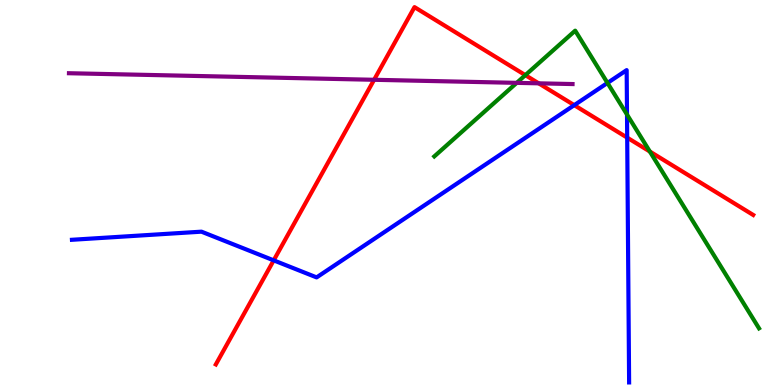[{'lines': ['blue', 'red'], 'intersections': [{'x': 3.53, 'y': 3.24}, {'x': 7.41, 'y': 7.27}, {'x': 8.09, 'y': 6.42}]}, {'lines': ['green', 'red'], 'intersections': [{'x': 6.78, 'y': 8.05}, {'x': 8.39, 'y': 6.06}]}, {'lines': ['purple', 'red'], 'intersections': [{'x': 4.83, 'y': 7.93}, {'x': 6.95, 'y': 7.84}]}, {'lines': ['blue', 'green'], 'intersections': [{'x': 7.84, 'y': 7.85}, {'x': 8.09, 'y': 7.02}]}, {'lines': ['blue', 'purple'], 'intersections': []}, {'lines': ['green', 'purple'], 'intersections': [{'x': 6.67, 'y': 7.85}]}]